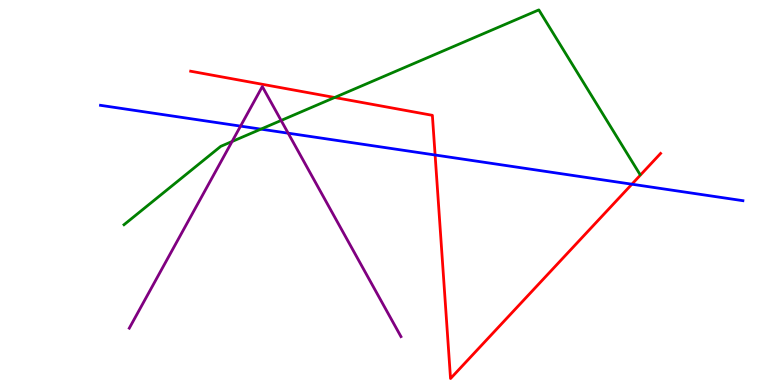[{'lines': ['blue', 'red'], 'intersections': [{'x': 5.61, 'y': 5.97}, {'x': 8.15, 'y': 5.22}]}, {'lines': ['green', 'red'], 'intersections': [{'x': 4.32, 'y': 7.47}]}, {'lines': ['purple', 'red'], 'intersections': []}, {'lines': ['blue', 'green'], 'intersections': [{'x': 3.37, 'y': 6.65}]}, {'lines': ['blue', 'purple'], 'intersections': [{'x': 3.1, 'y': 6.72}, {'x': 3.72, 'y': 6.54}]}, {'lines': ['green', 'purple'], 'intersections': [{'x': 2.99, 'y': 6.32}, {'x': 3.63, 'y': 6.87}]}]